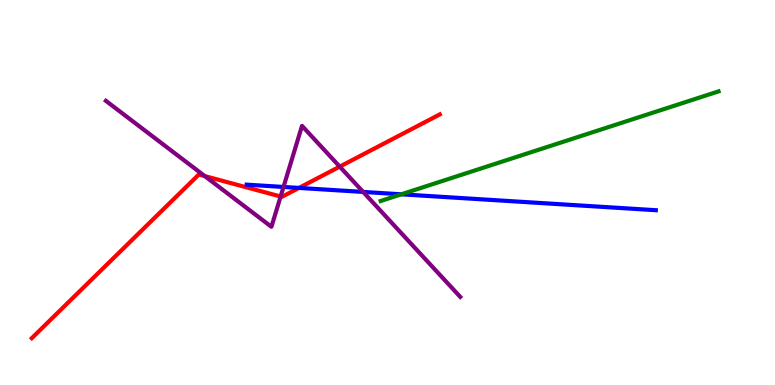[{'lines': ['blue', 'red'], 'intersections': [{'x': 3.86, 'y': 5.12}]}, {'lines': ['green', 'red'], 'intersections': []}, {'lines': ['purple', 'red'], 'intersections': [{'x': 2.64, 'y': 5.43}, {'x': 3.62, 'y': 4.9}, {'x': 4.38, 'y': 5.67}]}, {'lines': ['blue', 'green'], 'intersections': [{'x': 5.18, 'y': 4.95}]}, {'lines': ['blue', 'purple'], 'intersections': [{'x': 3.66, 'y': 5.14}, {'x': 4.69, 'y': 5.01}]}, {'lines': ['green', 'purple'], 'intersections': []}]